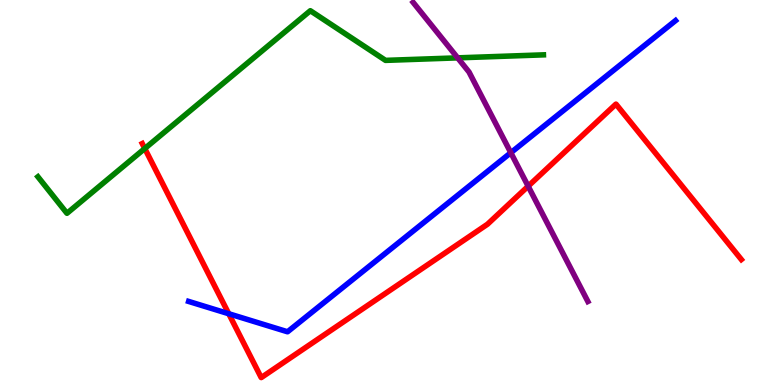[{'lines': ['blue', 'red'], 'intersections': [{'x': 2.95, 'y': 1.85}]}, {'lines': ['green', 'red'], 'intersections': [{'x': 1.87, 'y': 6.14}]}, {'lines': ['purple', 'red'], 'intersections': [{'x': 6.81, 'y': 5.16}]}, {'lines': ['blue', 'green'], 'intersections': []}, {'lines': ['blue', 'purple'], 'intersections': [{'x': 6.59, 'y': 6.03}]}, {'lines': ['green', 'purple'], 'intersections': [{'x': 5.91, 'y': 8.5}]}]